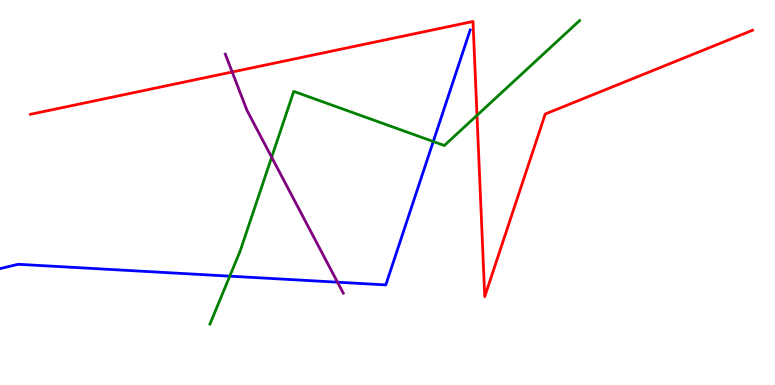[{'lines': ['blue', 'red'], 'intersections': []}, {'lines': ['green', 'red'], 'intersections': [{'x': 6.15, 'y': 7.0}]}, {'lines': ['purple', 'red'], 'intersections': [{'x': 3.0, 'y': 8.13}]}, {'lines': ['blue', 'green'], 'intersections': [{'x': 2.96, 'y': 2.83}, {'x': 5.59, 'y': 6.32}]}, {'lines': ['blue', 'purple'], 'intersections': [{'x': 4.35, 'y': 2.67}]}, {'lines': ['green', 'purple'], 'intersections': [{'x': 3.51, 'y': 5.92}]}]